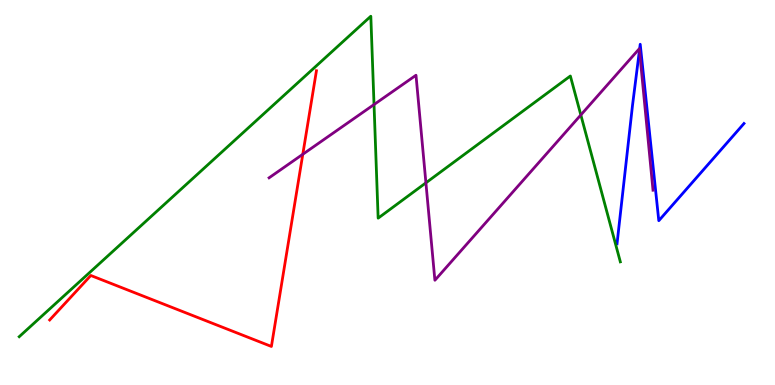[{'lines': ['blue', 'red'], 'intersections': []}, {'lines': ['green', 'red'], 'intersections': []}, {'lines': ['purple', 'red'], 'intersections': [{'x': 3.91, 'y': 5.99}]}, {'lines': ['blue', 'green'], 'intersections': []}, {'lines': ['blue', 'purple'], 'intersections': [{'x': 8.25, 'y': 8.7}]}, {'lines': ['green', 'purple'], 'intersections': [{'x': 4.83, 'y': 7.28}, {'x': 5.5, 'y': 5.25}, {'x': 7.49, 'y': 7.01}]}]